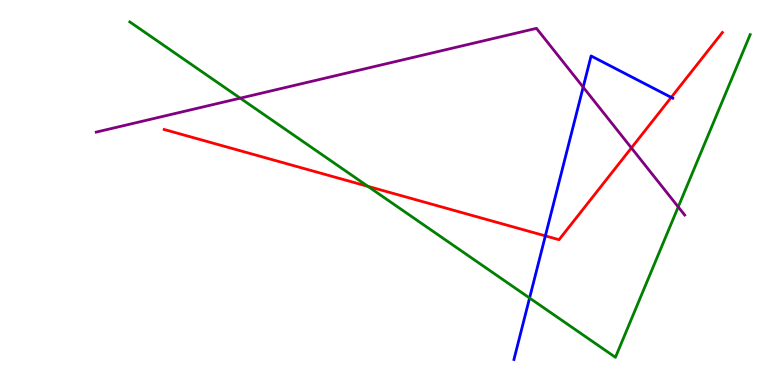[{'lines': ['blue', 'red'], 'intersections': [{'x': 7.04, 'y': 3.87}, {'x': 8.66, 'y': 7.47}]}, {'lines': ['green', 'red'], 'intersections': [{'x': 4.75, 'y': 5.16}]}, {'lines': ['purple', 'red'], 'intersections': [{'x': 8.15, 'y': 6.16}]}, {'lines': ['blue', 'green'], 'intersections': [{'x': 6.83, 'y': 2.26}]}, {'lines': ['blue', 'purple'], 'intersections': [{'x': 7.52, 'y': 7.74}]}, {'lines': ['green', 'purple'], 'intersections': [{'x': 3.1, 'y': 7.45}, {'x': 8.75, 'y': 4.63}]}]